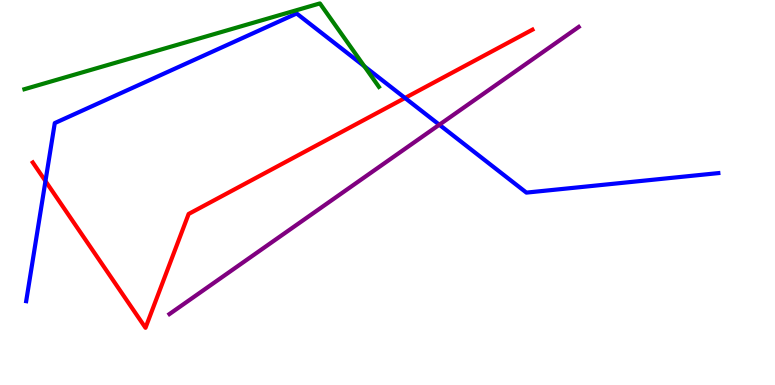[{'lines': ['blue', 'red'], 'intersections': [{'x': 0.587, 'y': 5.3}, {'x': 5.23, 'y': 7.46}]}, {'lines': ['green', 'red'], 'intersections': []}, {'lines': ['purple', 'red'], 'intersections': []}, {'lines': ['blue', 'green'], 'intersections': [{'x': 4.7, 'y': 8.28}]}, {'lines': ['blue', 'purple'], 'intersections': [{'x': 5.67, 'y': 6.76}]}, {'lines': ['green', 'purple'], 'intersections': []}]